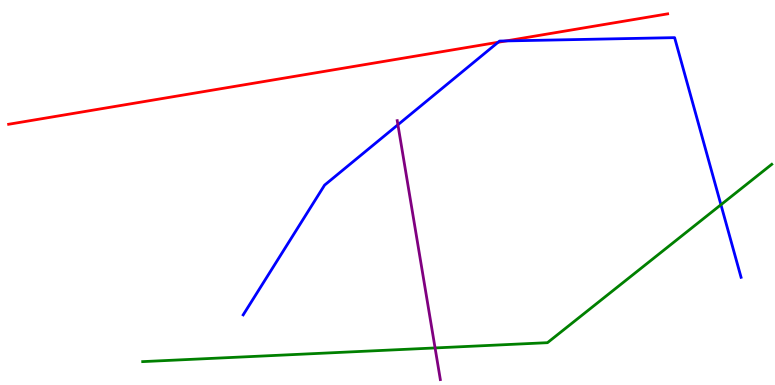[{'lines': ['blue', 'red'], 'intersections': [{'x': 6.43, 'y': 8.9}, {'x': 6.53, 'y': 8.94}]}, {'lines': ['green', 'red'], 'intersections': []}, {'lines': ['purple', 'red'], 'intersections': []}, {'lines': ['blue', 'green'], 'intersections': [{'x': 9.3, 'y': 4.68}]}, {'lines': ['blue', 'purple'], 'intersections': [{'x': 5.13, 'y': 6.76}]}, {'lines': ['green', 'purple'], 'intersections': [{'x': 5.61, 'y': 0.963}]}]